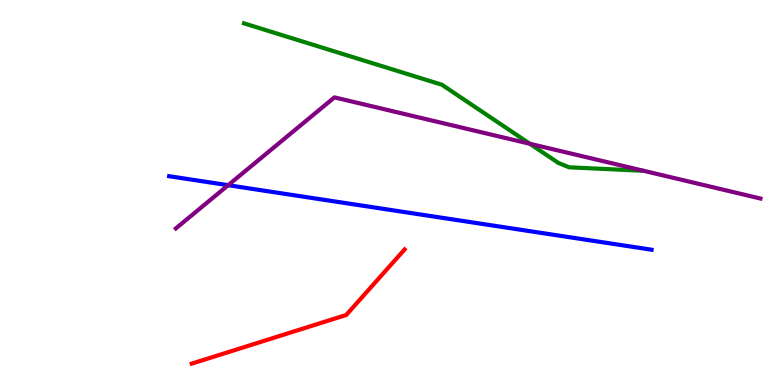[{'lines': ['blue', 'red'], 'intersections': []}, {'lines': ['green', 'red'], 'intersections': []}, {'lines': ['purple', 'red'], 'intersections': []}, {'lines': ['blue', 'green'], 'intersections': []}, {'lines': ['blue', 'purple'], 'intersections': [{'x': 2.94, 'y': 5.19}]}, {'lines': ['green', 'purple'], 'intersections': [{'x': 6.84, 'y': 6.27}]}]